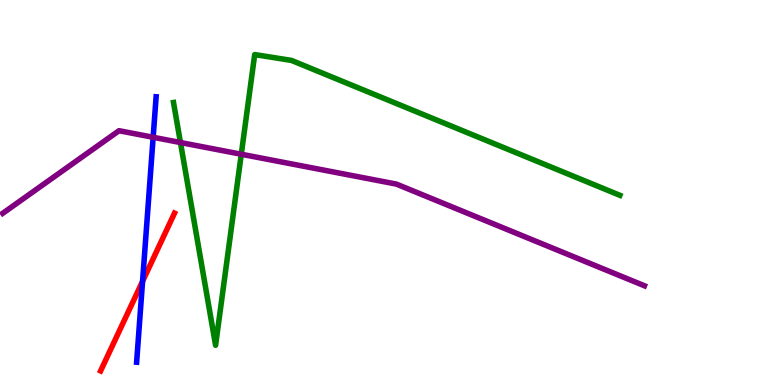[{'lines': ['blue', 'red'], 'intersections': [{'x': 1.84, 'y': 2.69}]}, {'lines': ['green', 'red'], 'intersections': []}, {'lines': ['purple', 'red'], 'intersections': []}, {'lines': ['blue', 'green'], 'intersections': []}, {'lines': ['blue', 'purple'], 'intersections': [{'x': 1.98, 'y': 6.43}]}, {'lines': ['green', 'purple'], 'intersections': [{'x': 2.33, 'y': 6.3}, {'x': 3.11, 'y': 5.99}]}]